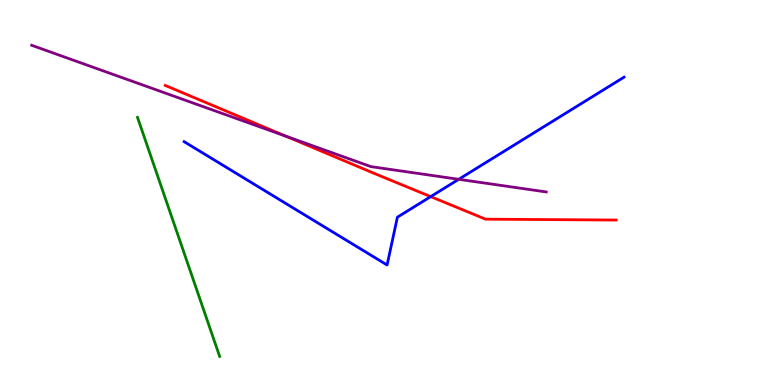[{'lines': ['blue', 'red'], 'intersections': [{'x': 5.56, 'y': 4.89}]}, {'lines': ['green', 'red'], 'intersections': []}, {'lines': ['purple', 'red'], 'intersections': [{'x': 3.69, 'y': 6.46}]}, {'lines': ['blue', 'green'], 'intersections': []}, {'lines': ['blue', 'purple'], 'intersections': [{'x': 5.92, 'y': 5.34}]}, {'lines': ['green', 'purple'], 'intersections': []}]